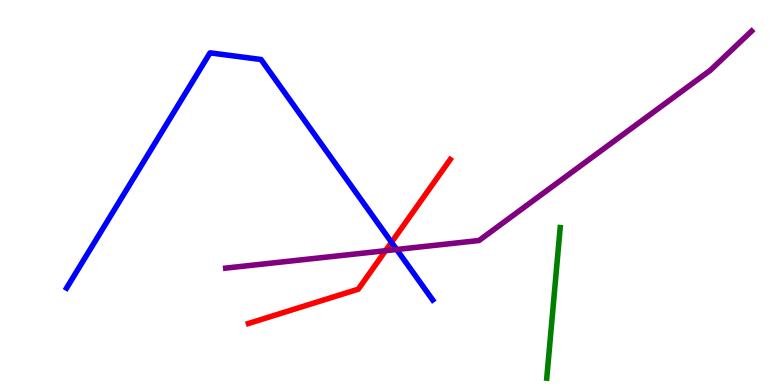[{'lines': ['blue', 'red'], 'intersections': [{'x': 5.05, 'y': 3.71}]}, {'lines': ['green', 'red'], 'intersections': []}, {'lines': ['purple', 'red'], 'intersections': [{'x': 4.98, 'y': 3.49}]}, {'lines': ['blue', 'green'], 'intersections': []}, {'lines': ['blue', 'purple'], 'intersections': [{'x': 5.12, 'y': 3.52}]}, {'lines': ['green', 'purple'], 'intersections': []}]